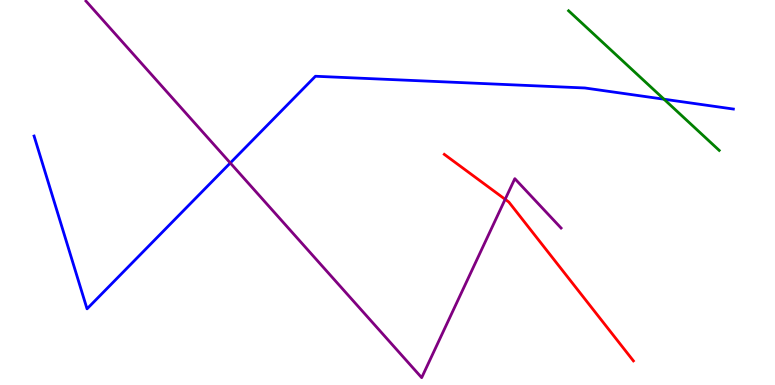[{'lines': ['blue', 'red'], 'intersections': []}, {'lines': ['green', 'red'], 'intersections': []}, {'lines': ['purple', 'red'], 'intersections': [{'x': 6.52, 'y': 4.82}]}, {'lines': ['blue', 'green'], 'intersections': [{'x': 8.57, 'y': 7.42}]}, {'lines': ['blue', 'purple'], 'intersections': [{'x': 2.97, 'y': 5.77}]}, {'lines': ['green', 'purple'], 'intersections': []}]